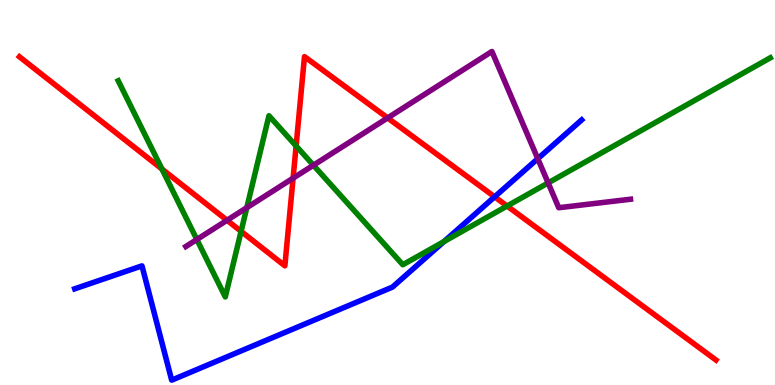[{'lines': ['blue', 'red'], 'intersections': [{'x': 6.38, 'y': 4.89}]}, {'lines': ['green', 'red'], 'intersections': [{'x': 2.09, 'y': 5.61}, {'x': 3.11, 'y': 3.99}, {'x': 3.82, 'y': 6.21}, {'x': 6.54, 'y': 4.65}]}, {'lines': ['purple', 'red'], 'intersections': [{'x': 2.93, 'y': 4.28}, {'x': 3.78, 'y': 5.37}, {'x': 5.0, 'y': 6.94}]}, {'lines': ['blue', 'green'], 'intersections': [{'x': 5.73, 'y': 3.73}]}, {'lines': ['blue', 'purple'], 'intersections': [{'x': 6.94, 'y': 5.88}]}, {'lines': ['green', 'purple'], 'intersections': [{'x': 2.54, 'y': 3.78}, {'x': 3.18, 'y': 4.61}, {'x': 4.04, 'y': 5.71}, {'x': 7.07, 'y': 5.25}]}]